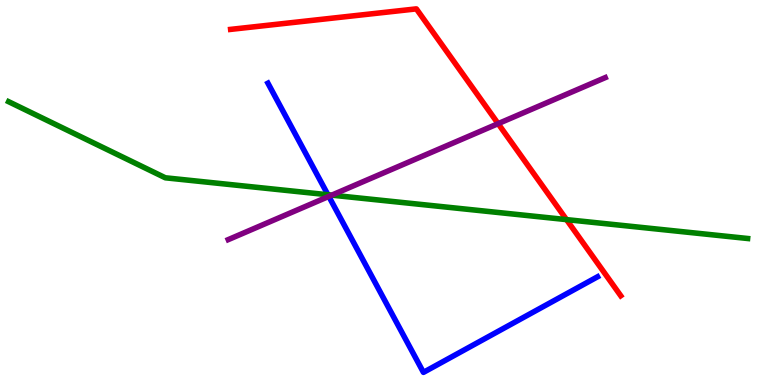[{'lines': ['blue', 'red'], 'intersections': []}, {'lines': ['green', 'red'], 'intersections': [{'x': 7.31, 'y': 4.3}]}, {'lines': ['purple', 'red'], 'intersections': [{'x': 6.43, 'y': 6.79}]}, {'lines': ['blue', 'green'], 'intersections': [{'x': 4.23, 'y': 4.94}]}, {'lines': ['blue', 'purple'], 'intersections': [{'x': 4.24, 'y': 4.9}]}, {'lines': ['green', 'purple'], 'intersections': [{'x': 4.28, 'y': 4.93}]}]